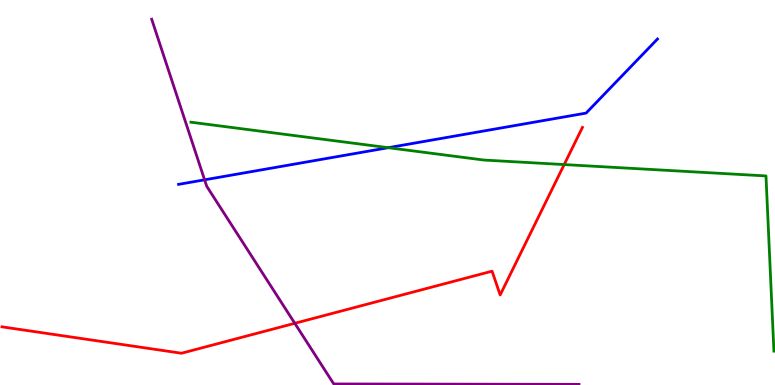[{'lines': ['blue', 'red'], 'intersections': []}, {'lines': ['green', 'red'], 'intersections': [{'x': 7.28, 'y': 5.73}]}, {'lines': ['purple', 'red'], 'intersections': [{'x': 3.8, 'y': 1.6}]}, {'lines': ['blue', 'green'], 'intersections': [{'x': 5.01, 'y': 6.16}]}, {'lines': ['blue', 'purple'], 'intersections': [{'x': 2.64, 'y': 5.33}]}, {'lines': ['green', 'purple'], 'intersections': []}]